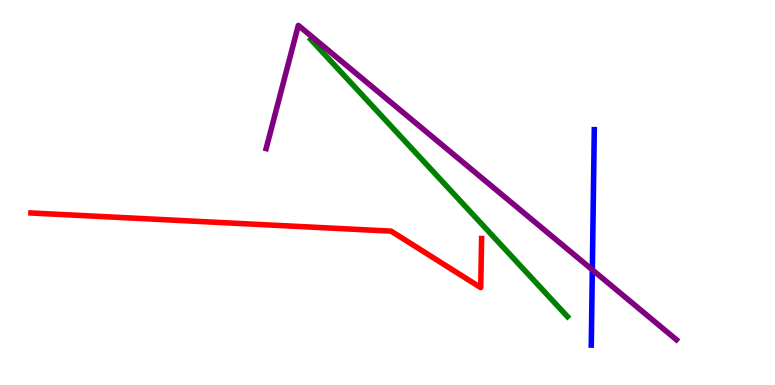[{'lines': ['blue', 'red'], 'intersections': []}, {'lines': ['green', 'red'], 'intersections': []}, {'lines': ['purple', 'red'], 'intersections': []}, {'lines': ['blue', 'green'], 'intersections': []}, {'lines': ['blue', 'purple'], 'intersections': [{'x': 7.64, 'y': 2.99}]}, {'lines': ['green', 'purple'], 'intersections': []}]